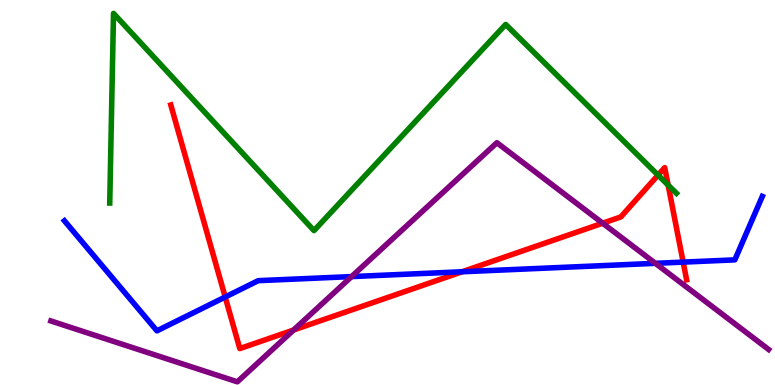[{'lines': ['blue', 'red'], 'intersections': [{'x': 2.91, 'y': 2.29}, {'x': 5.96, 'y': 2.94}, {'x': 8.81, 'y': 3.19}]}, {'lines': ['green', 'red'], 'intersections': [{'x': 8.49, 'y': 5.45}, {'x': 8.62, 'y': 5.19}]}, {'lines': ['purple', 'red'], 'intersections': [{'x': 3.79, 'y': 1.43}, {'x': 7.78, 'y': 4.2}]}, {'lines': ['blue', 'green'], 'intersections': []}, {'lines': ['blue', 'purple'], 'intersections': [{'x': 4.54, 'y': 2.82}, {'x': 8.46, 'y': 3.16}]}, {'lines': ['green', 'purple'], 'intersections': []}]